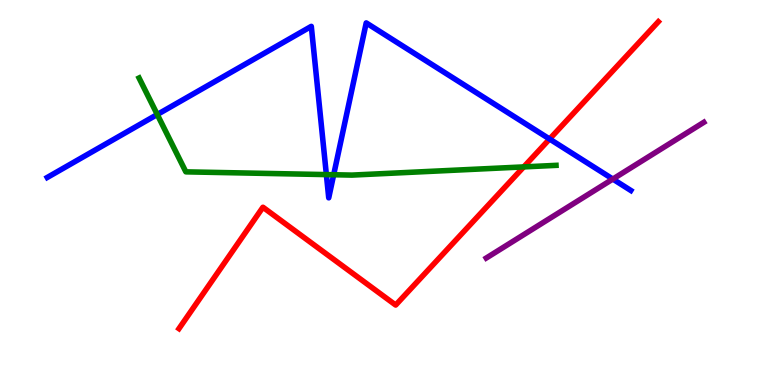[{'lines': ['blue', 'red'], 'intersections': [{'x': 7.09, 'y': 6.39}]}, {'lines': ['green', 'red'], 'intersections': [{'x': 6.76, 'y': 5.67}]}, {'lines': ['purple', 'red'], 'intersections': []}, {'lines': ['blue', 'green'], 'intersections': [{'x': 2.03, 'y': 7.03}, {'x': 4.21, 'y': 5.46}, {'x': 4.31, 'y': 5.46}]}, {'lines': ['blue', 'purple'], 'intersections': [{'x': 7.91, 'y': 5.35}]}, {'lines': ['green', 'purple'], 'intersections': []}]